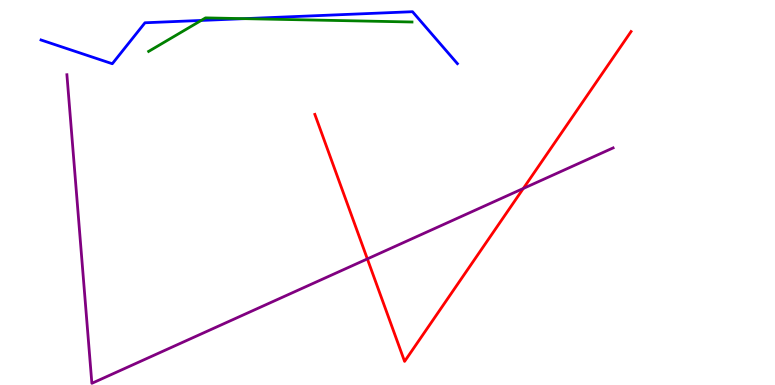[{'lines': ['blue', 'red'], 'intersections': []}, {'lines': ['green', 'red'], 'intersections': []}, {'lines': ['purple', 'red'], 'intersections': [{'x': 4.74, 'y': 3.28}, {'x': 6.75, 'y': 5.1}]}, {'lines': ['blue', 'green'], 'intersections': [{'x': 2.6, 'y': 9.47}, {'x': 3.15, 'y': 9.52}]}, {'lines': ['blue', 'purple'], 'intersections': []}, {'lines': ['green', 'purple'], 'intersections': []}]